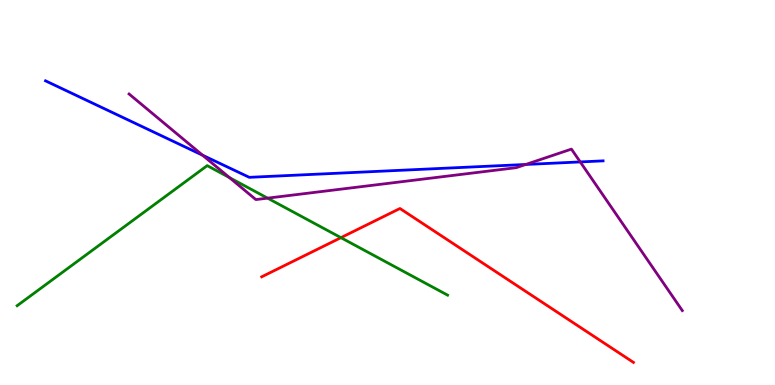[{'lines': ['blue', 'red'], 'intersections': []}, {'lines': ['green', 'red'], 'intersections': [{'x': 4.4, 'y': 3.83}]}, {'lines': ['purple', 'red'], 'intersections': []}, {'lines': ['blue', 'green'], 'intersections': []}, {'lines': ['blue', 'purple'], 'intersections': [{'x': 2.61, 'y': 5.97}, {'x': 6.78, 'y': 5.73}, {'x': 7.49, 'y': 5.79}]}, {'lines': ['green', 'purple'], 'intersections': [{'x': 2.96, 'y': 5.39}, {'x': 3.45, 'y': 4.85}]}]